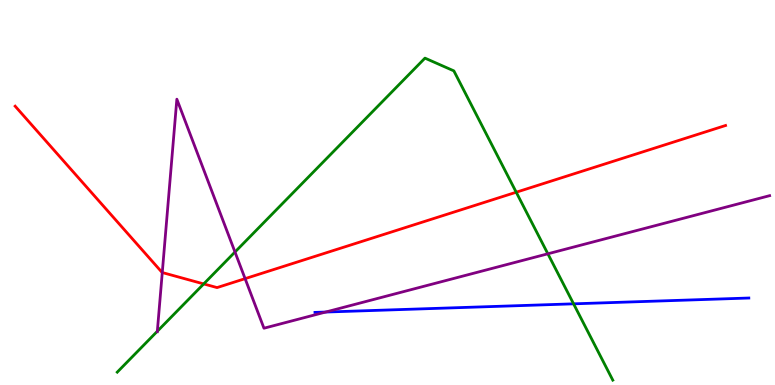[{'lines': ['blue', 'red'], 'intersections': []}, {'lines': ['green', 'red'], 'intersections': [{'x': 2.63, 'y': 2.63}, {'x': 6.66, 'y': 5.01}]}, {'lines': ['purple', 'red'], 'intersections': [{'x': 2.09, 'y': 2.92}, {'x': 3.16, 'y': 2.76}]}, {'lines': ['blue', 'green'], 'intersections': [{'x': 7.4, 'y': 2.11}]}, {'lines': ['blue', 'purple'], 'intersections': [{'x': 4.2, 'y': 1.89}]}, {'lines': ['green', 'purple'], 'intersections': [{'x': 2.03, 'y': 1.4}, {'x': 3.03, 'y': 3.45}, {'x': 7.07, 'y': 3.41}]}]